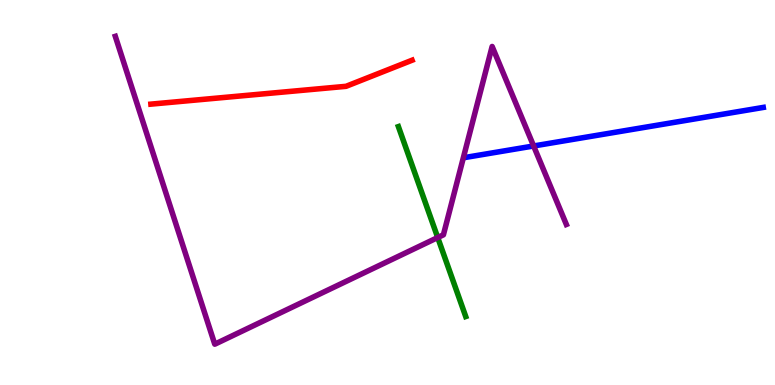[{'lines': ['blue', 'red'], 'intersections': []}, {'lines': ['green', 'red'], 'intersections': []}, {'lines': ['purple', 'red'], 'intersections': []}, {'lines': ['blue', 'green'], 'intersections': []}, {'lines': ['blue', 'purple'], 'intersections': [{'x': 6.89, 'y': 6.21}]}, {'lines': ['green', 'purple'], 'intersections': [{'x': 5.65, 'y': 3.83}]}]